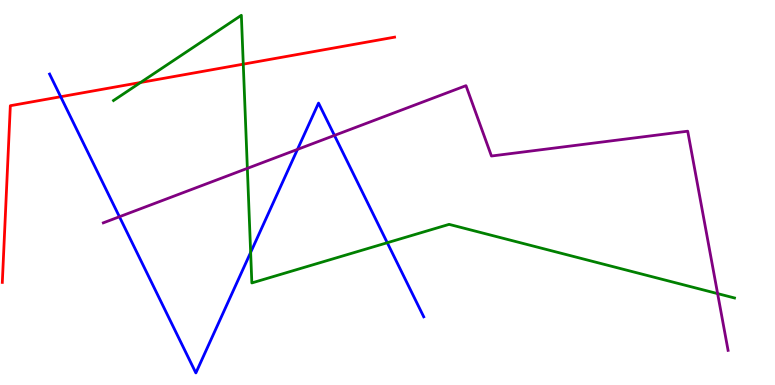[{'lines': ['blue', 'red'], 'intersections': [{'x': 0.783, 'y': 7.49}]}, {'lines': ['green', 'red'], 'intersections': [{'x': 1.81, 'y': 7.86}, {'x': 3.14, 'y': 8.33}]}, {'lines': ['purple', 'red'], 'intersections': []}, {'lines': ['blue', 'green'], 'intersections': [{'x': 3.23, 'y': 3.44}, {'x': 5.0, 'y': 3.7}]}, {'lines': ['blue', 'purple'], 'intersections': [{'x': 1.54, 'y': 4.37}, {'x': 3.84, 'y': 6.12}, {'x': 4.32, 'y': 6.48}]}, {'lines': ['green', 'purple'], 'intersections': [{'x': 3.19, 'y': 5.63}, {'x': 9.26, 'y': 2.37}]}]